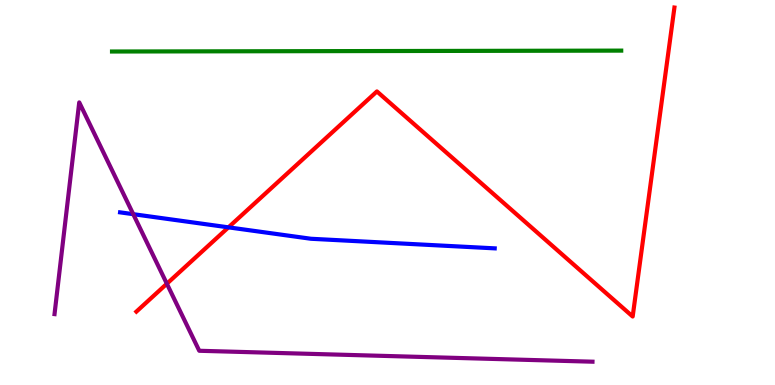[{'lines': ['blue', 'red'], 'intersections': [{'x': 2.95, 'y': 4.09}]}, {'lines': ['green', 'red'], 'intersections': []}, {'lines': ['purple', 'red'], 'intersections': [{'x': 2.15, 'y': 2.63}]}, {'lines': ['blue', 'green'], 'intersections': []}, {'lines': ['blue', 'purple'], 'intersections': [{'x': 1.72, 'y': 4.44}]}, {'lines': ['green', 'purple'], 'intersections': []}]